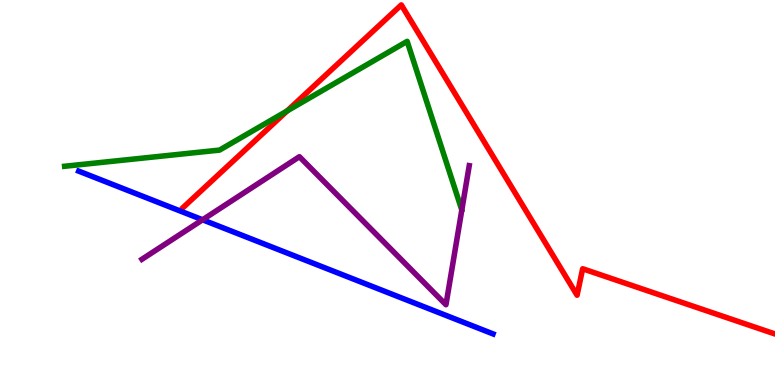[{'lines': ['blue', 'red'], 'intersections': []}, {'lines': ['green', 'red'], 'intersections': [{'x': 3.71, 'y': 7.12}]}, {'lines': ['purple', 'red'], 'intersections': []}, {'lines': ['blue', 'green'], 'intersections': []}, {'lines': ['blue', 'purple'], 'intersections': [{'x': 2.61, 'y': 4.29}]}, {'lines': ['green', 'purple'], 'intersections': []}]